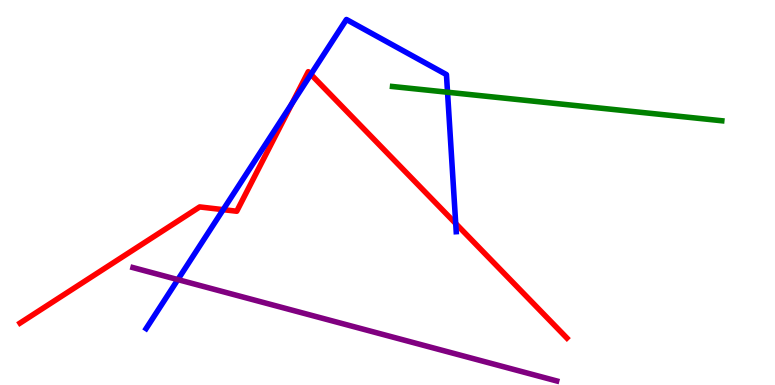[{'lines': ['blue', 'red'], 'intersections': [{'x': 2.88, 'y': 4.55}, {'x': 3.77, 'y': 7.31}, {'x': 4.01, 'y': 8.07}, {'x': 5.88, 'y': 4.19}]}, {'lines': ['green', 'red'], 'intersections': []}, {'lines': ['purple', 'red'], 'intersections': []}, {'lines': ['blue', 'green'], 'intersections': [{'x': 5.77, 'y': 7.6}]}, {'lines': ['blue', 'purple'], 'intersections': [{'x': 2.29, 'y': 2.74}]}, {'lines': ['green', 'purple'], 'intersections': []}]